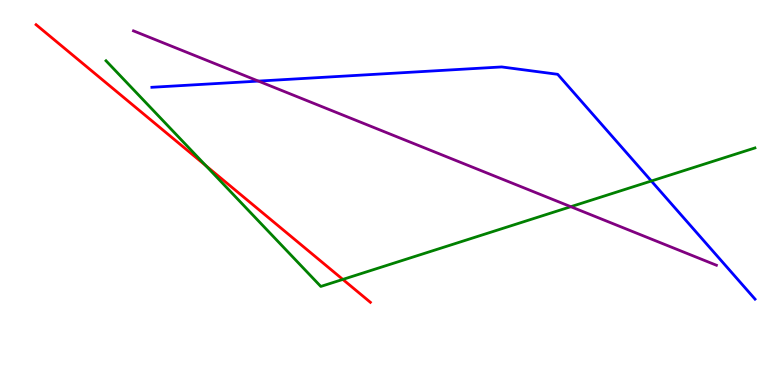[{'lines': ['blue', 'red'], 'intersections': []}, {'lines': ['green', 'red'], 'intersections': [{'x': 2.66, 'y': 5.7}, {'x': 4.42, 'y': 2.74}]}, {'lines': ['purple', 'red'], 'intersections': []}, {'lines': ['blue', 'green'], 'intersections': [{'x': 8.4, 'y': 5.3}]}, {'lines': ['blue', 'purple'], 'intersections': [{'x': 3.33, 'y': 7.89}]}, {'lines': ['green', 'purple'], 'intersections': [{'x': 7.37, 'y': 4.63}]}]